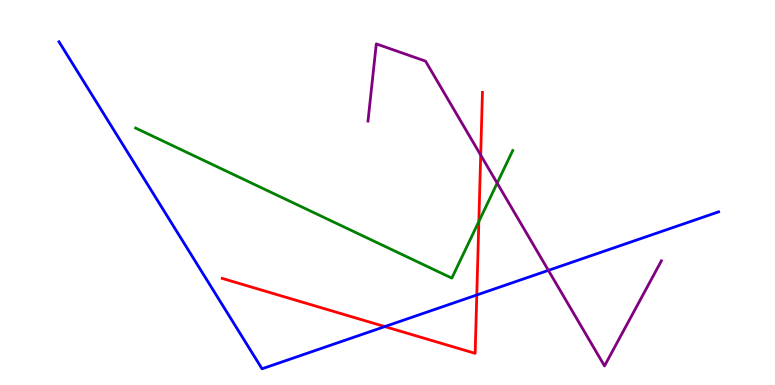[{'lines': ['blue', 'red'], 'intersections': [{'x': 4.97, 'y': 1.52}, {'x': 6.15, 'y': 2.34}]}, {'lines': ['green', 'red'], 'intersections': [{'x': 6.18, 'y': 4.25}]}, {'lines': ['purple', 'red'], 'intersections': [{'x': 6.2, 'y': 5.97}]}, {'lines': ['blue', 'green'], 'intersections': []}, {'lines': ['blue', 'purple'], 'intersections': [{'x': 7.08, 'y': 2.98}]}, {'lines': ['green', 'purple'], 'intersections': [{'x': 6.42, 'y': 5.24}]}]